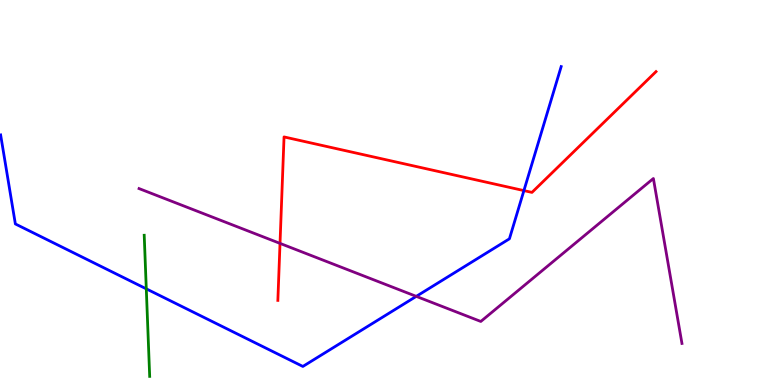[{'lines': ['blue', 'red'], 'intersections': [{'x': 6.76, 'y': 5.05}]}, {'lines': ['green', 'red'], 'intersections': []}, {'lines': ['purple', 'red'], 'intersections': [{'x': 3.61, 'y': 3.68}]}, {'lines': ['blue', 'green'], 'intersections': [{'x': 1.89, 'y': 2.5}]}, {'lines': ['blue', 'purple'], 'intersections': [{'x': 5.37, 'y': 2.3}]}, {'lines': ['green', 'purple'], 'intersections': []}]